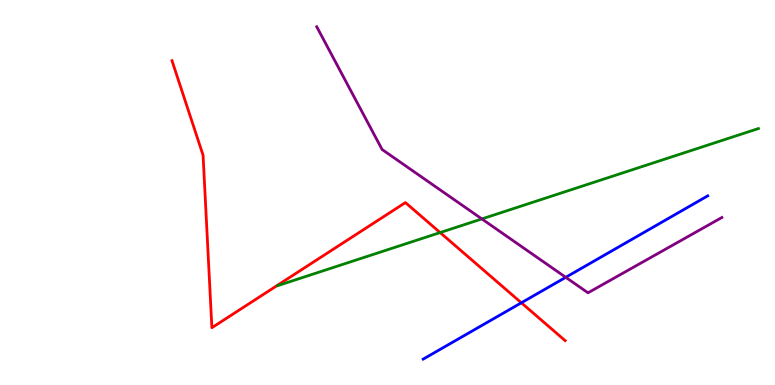[{'lines': ['blue', 'red'], 'intersections': [{'x': 6.73, 'y': 2.14}]}, {'lines': ['green', 'red'], 'intersections': [{'x': 5.68, 'y': 3.96}]}, {'lines': ['purple', 'red'], 'intersections': []}, {'lines': ['blue', 'green'], 'intersections': []}, {'lines': ['blue', 'purple'], 'intersections': [{'x': 7.3, 'y': 2.8}]}, {'lines': ['green', 'purple'], 'intersections': [{'x': 6.22, 'y': 4.31}]}]